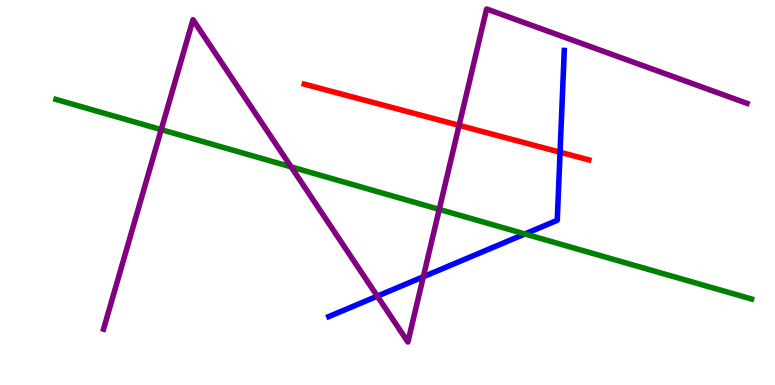[{'lines': ['blue', 'red'], 'intersections': [{'x': 7.23, 'y': 6.05}]}, {'lines': ['green', 'red'], 'intersections': []}, {'lines': ['purple', 'red'], 'intersections': [{'x': 5.92, 'y': 6.74}]}, {'lines': ['blue', 'green'], 'intersections': [{'x': 6.77, 'y': 3.92}]}, {'lines': ['blue', 'purple'], 'intersections': [{'x': 4.87, 'y': 2.31}, {'x': 5.46, 'y': 2.81}]}, {'lines': ['green', 'purple'], 'intersections': [{'x': 2.08, 'y': 6.63}, {'x': 3.76, 'y': 5.67}, {'x': 5.67, 'y': 4.56}]}]